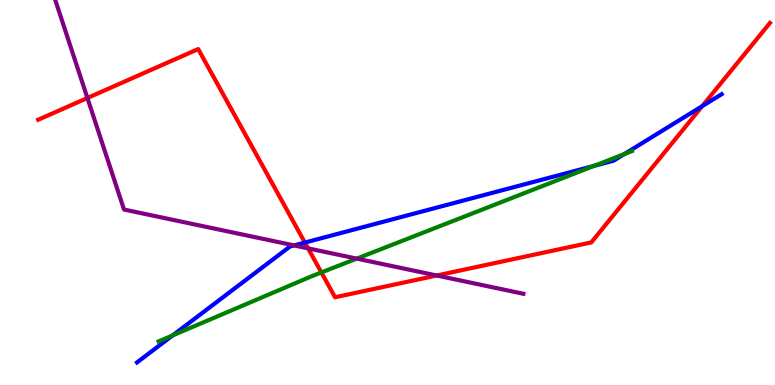[{'lines': ['blue', 'red'], 'intersections': [{'x': 3.93, 'y': 3.7}, {'x': 9.06, 'y': 7.24}]}, {'lines': ['green', 'red'], 'intersections': [{'x': 4.15, 'y': 2.92}]}, {'lines': ['purple', 'red'], 'intersections': [{'x': 1.13, 'y': 7.45}, {'x': 3.98, 'y': 3.55}, {'x': 5.64, 'y': 2.84}]}, {'lines': ['blue', 'green'], 'intersections': [{'x': 2.23, 'y': 1.29}, {'x': 7.67, 'y': 5.69}, {'x': 8.06, 'y': 6.0}]}, {'lines': ['blue', 'purple'], 'intersections': [{'x': 3.8, 'y': 3.63}]}, {'lines': ['green', 'purple'], 'intersections': [{'x': 4.6, 'y': 3.28}]}]